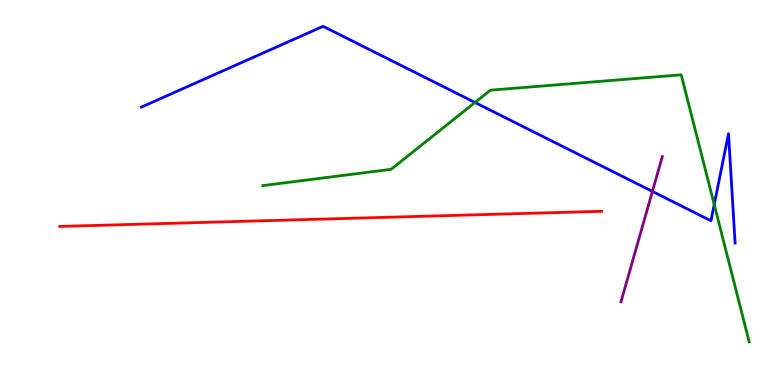[{'lines': ['blue', 'red'], 'intersections': []}, {'lines': ['green', 'red'], 'intersections': []}, {'lines': ['purple', 'red'], 'intersections': []}, {'lines': ['blue', 'green'], 'intersections': [{'x': 6.13, 'y': 7.34}, {'x': 9.22, 'y': 4.69}]}, {'lines': ['blue', 'purple'], 'intersections': [{'x': 8.42, 'y': 5.03}]}, {'lines': ['green', 'purple'], 'intersections': []}]